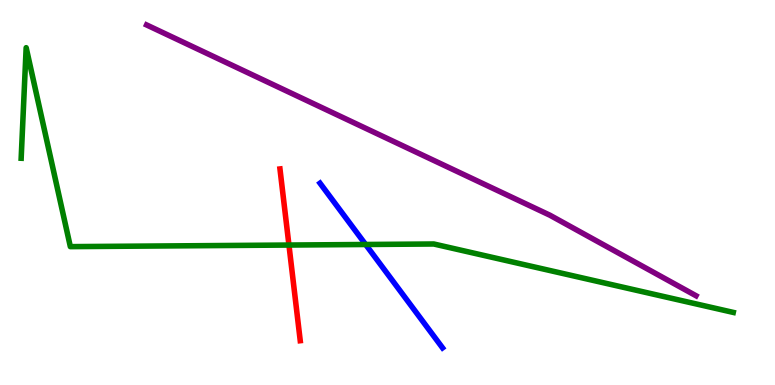[{'lines': ['blue', 'red'], 'intersections': []}, {'lines': ['green', 'red'], 'intersections': [{'x': 3.73, 'y': 3.64}]}, {'lines': ['purple', 'red'], 'intersections': []}, {'lines': ['blue', 'green'], 'intersections': [{'x': 4.72, 'y': 3.65}]}, {'lines': ['blue', 'purple'], 'intersections': []}, {'lines': ['green', 'purple'], 'intersections': []}]